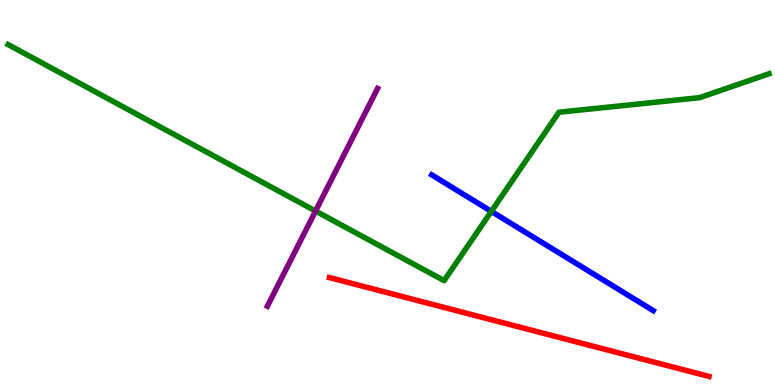[{'lines': ['blue', 'red'], 'intersections': []}, {'lines': ['green', 'red'], 'intersections': []}, {'lines': ['purple', 'red'], 'intersections': []}, {'lines': ['blue', 'green'], 'intersections': [{'x': 6.34, 'y': 4.51}]}, {'lines': ['blue', 'purple'], 'intersections': []}, {'lines': ['green', 'purple'], 'intersections': [{'x': 4.07, 'y': 4.52}]}]